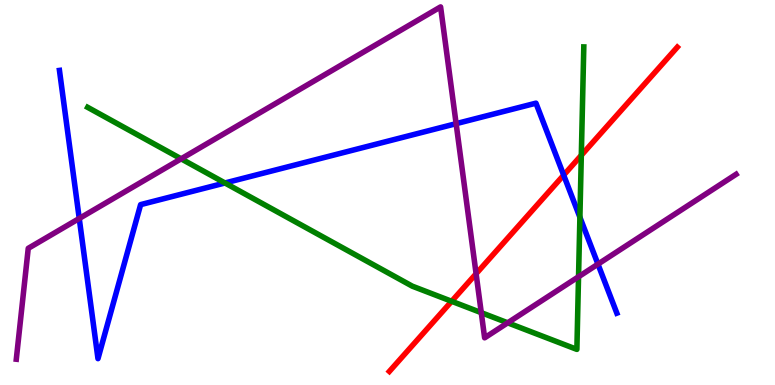[{'lines': ['blue', 'red'], 'intersections': [{'x': 7.27, 'y': 5.45}]}, {'lines': ['green', 'red'], 'intersections': [{'x': 5.83, 'y': 2.17}, {'x': 7.5, 'y': 5.97}]}, {'lines': ['purple', 'red'], 'intersections': [{'x': 6.14, 'y': 2.89}]}, {'lines': ['blue', 'green'], 'intersections': [{'x': 2.9, 'y': 5.25}, {'x': 7.48, 'y': 4.36}]}, {'lines': ['blue', 'purple'], 'intersections': [{'x': 1.02, 'y': 4.33}, {'x': 5.89, 'y': 6.79}, {'x': 7.72, 'y': 3.14}]}, {'lines': ['green', 'purple'], 'intersections': [{'x': 2.34, 'y': 5.87}, {'x': 6.21, 'y': 1.88}, {'x': 6.55, 'y': 1.62}, {'x': 7.47, 'y': 2.81}]}]